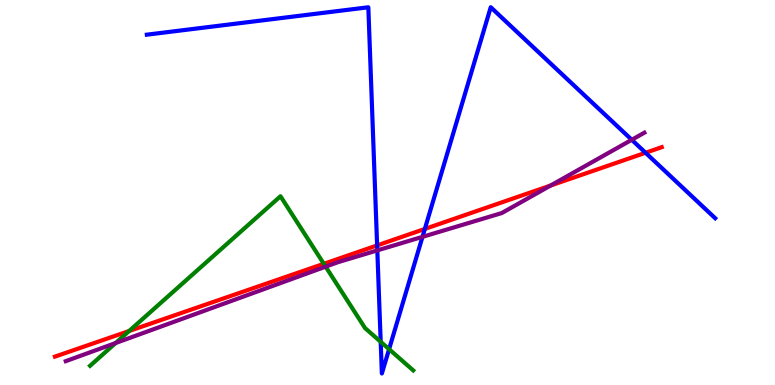[{'lines': ['blue', 'red'], 'intersections': [{'x': 4.87, 'y': 3.63}, {'x': 5.48, 'y': 4.05}, {'x': 8.33, 'y': 6.03}]}, {'lines': ['green', 'red'], 'intersections': [{'x': 1.67, 'y': 1.4}, {'x': 4.18, 'y': 3.15}]}, {'lines': ['purple', 'red'], 'intersections': [{'x': 7.1, 'y': 5.18}]}, {'lines': ['blue', 'green'], 'intersections': [{'x': 4.91, 'y': 1.12}, {'x': 5.02, 'y': 0.93}]}, {'lines': ['blue', 'purple'], 'intersections': [{'x': 4.87, 'y': 3.5}, {'x': 5.45, 'y': 3.85}, {'x': 8.15, 'y': 6.37}]}, {'lines': ['green', 'purple'], 'intersections': [{'x': 1.49, 'y': 1.09}, {'x': 4.2, 'y': 3.07}]}]